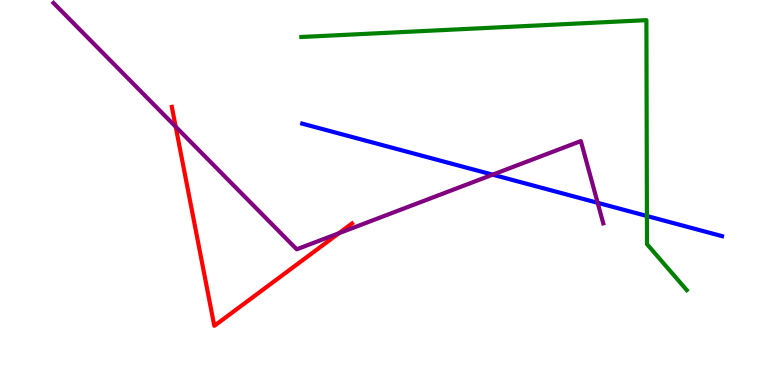[{'lines': ['blue', 'red'], 'intersections': []}, {'lines': ['green', 'red'], 'intersections': []}, {'lines': ['purple', 'red'], 'intersections': [{'x': 2.27, 'y': 6.71}, {'x': 4.37, 'y': 3.94}]}, {'lines': ['blue', 'green'], 'intersections': [{'x': 8.35, 'y': 4.39}]}, {'lines': ['blue', 'purple'], 'intersections': [{'x': 6.36, 'y': 5.46}, {'x': 7.71, 'y': 4.73}]}, {'lines': ['green', 'purple'], 'intersections': []}]